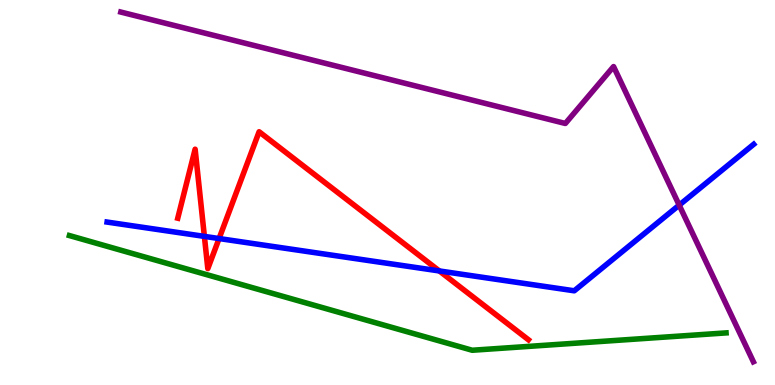[{'lines': ['blue', 'red'], 'intersections': [{'x': 2.64, 'y': 3.86}, {'x': 2.83, 'y': 3.8}, {'x': 5.67, 'y': 2.96}]}, {'lines': ['green', 'red'], 'intersections': []}, {'lines': ['purple', 'red'], 'intersections': []}, {'lines': ['blue', 'green'], 'intersections': []}, {'lines': ['blue', 'purple'], 'intersections': [{'x': 8.76, 'y': 4.67}]}, {'lines': ['green', 'purple'], 'intersections': []}]